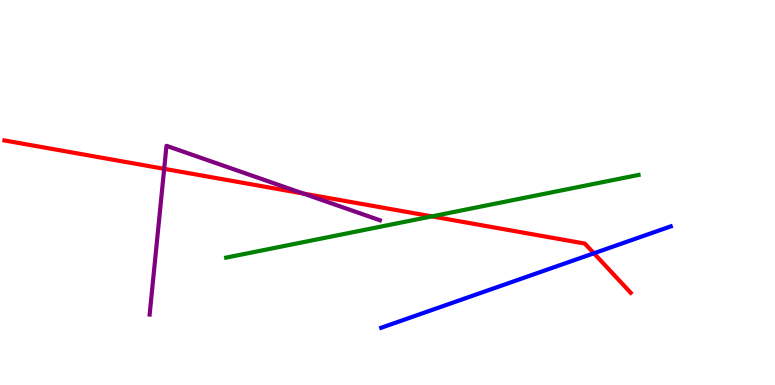[{'lines': ['blue', 'red'], 'intersections': [{'x': 7.66, 'y': 3.42}]}, {'lines': ['green', 'red'], 'intersections': [{'x': 5.57, 'y': 4.38}]}, {'lines': ['purple', 'red'], 'intersections': [{'x': 2.12, 'y': 5.61}, {'x': 3.91, 'y': 4.97}]}, {'lines': ['blue', 'green'], 'intersections': []}, {'lines': ['blue', 'purple'], 'intersections': []}, {'lines': ['green', 'purple'], 'intersections': []}]